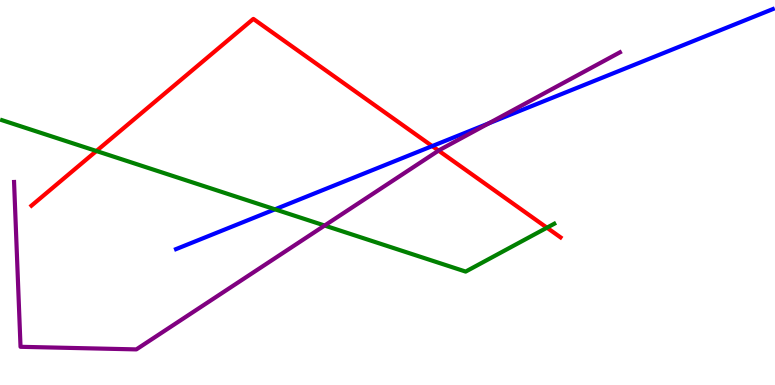[{'lines': ['blue', 'red'], 'intersections': [{'x': 5.58, 'y': 6.21}]}, {'lines': ['green', 'red'], 'intersections': [{'x': 1.24, 'y': 6.08}, {'x': 7.06, 'y': 4.09}]}, {'lines': ['purple', 'red'], 'intersections': [{'x': 5.66, 'y': 6.09}]}, {'lines': ['blue', 'green'], 'intersections': [{'x': 3.55, 'y': 4.56}]}, {'lines': ['blue', 'purple'], 'intersections': [{'x': 6.31, 'y': 6.8}]}, {'lines': ['green', 'purple'], 'intersections': [{'x': 4.19, 'y': 4.14}]}]